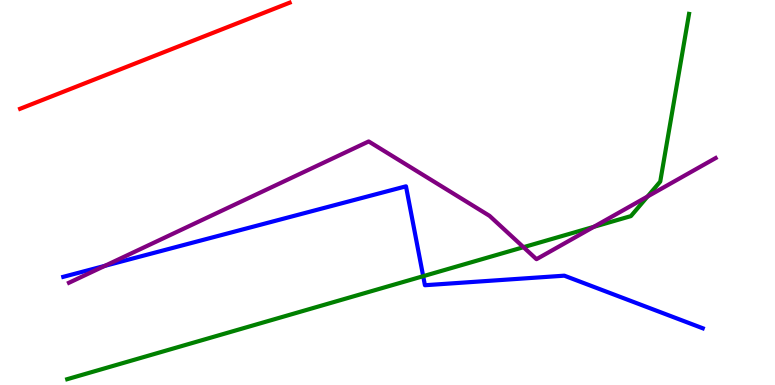[{'lines': ['blue', 'red'], 'intersections': []}, {'lines': ['green', 'red'], 'intersections': []}, {'lines': ['purple', 'red'], 'intersections': []}, {'lines': ['blue', 'green'], 'intersections': [{'x': 5.46, 'y': 2.83}]}, {'lines': ['blue', 'purple'], 'intersections': [{'x': 1.35, 'y': 3.09}]}, {'lines': ['green', 'purple'], 'intersections': [{'x': 6.75, 'y': 3.58}, {'x': 7.66, 'y': 4.11}, {'x': 8.36, 'y': 4.9}]}]